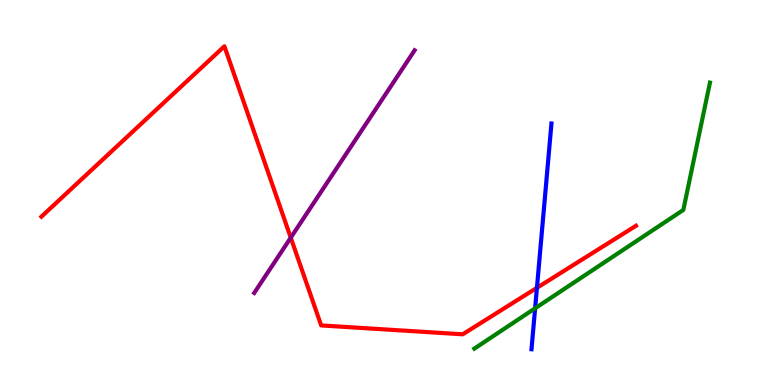[{'lines': ['blue', 'red'], 'intersections': [{'x': 6.93, 'y': 2.52}]}, {'lines': ['green', 'red'], 'intersections': []}, {'lines': ['purple', 'red'], 'intersections': [{'x': 3.75, 'y': 3.83}]}, {'lines': ['blue', 'green'], 'intersections': [{'x': 6.9, 'y': 1.99}]}, {'lines': ['blue', 'purple'], 'intersections': []}, {'lines': ['green', 'purple'], 'intersections': []}]